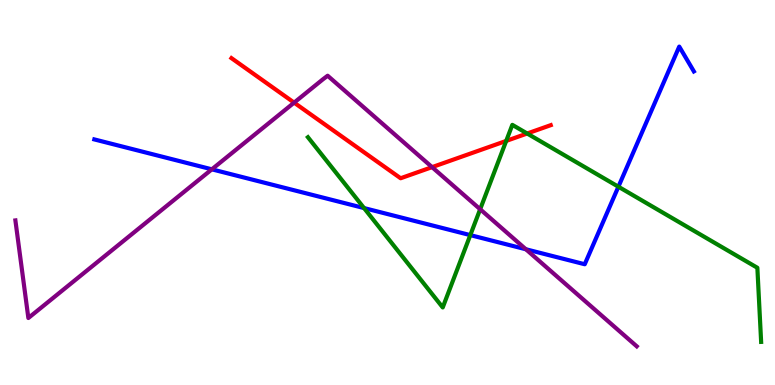[{'lines': ['blue', 'red'], 'intersections': []}, {'lines': ['green', 'red'], 'intersections': [{'x': 6.53, 'y': 6.34}, {'x': 6.8, 'y': 6.53}]}, {'lines': ['purple', 'red'], 'intersections': [{'x': 3.8, 'y': 7.33}, {'x': 5.58, 'y': 5.66}]}, {'lines': ['blue', 'green'], 'intersections': [{'x': 4.7, 'y': 4.6}, {'x': 6.07, 'y': 3.89}, {'x': 7.98, 'y': 5.15}]}, {'lines': ['blue', 'purple'], 'intersections': [{'x': 2.73, 'y': 5.6}, {'x': 6.79, 'y': 3.53}]}, {'lines': ['green', 'purple'], 'intersections': [{'x': 6.2, 'y': 4.57}]}]